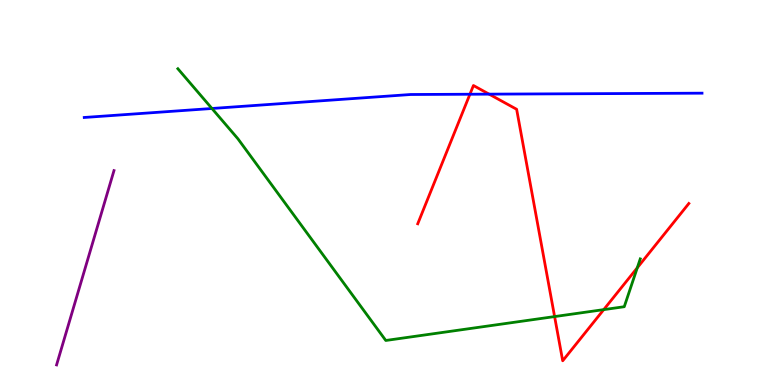[{'lines': ['blue', 'red'], 'intersections': [{'x': 6.06, 'y': 7.55}, {'x': 6.31, 'y': 7.55}]}, {'lines': ['green', 'red'], 'intersections': [{'x': 7.16, 'y': 1.78}, {'x': 7.79, 'y': 1.96}, {'x': 8.22, 'y': 3.04}]}, {'lines': ['purple', 'red'], 'intersections': []}, {'lines': ['blue', 'green'], 'intersections': [{'x': 2.73, 'y': 7.18}]}, {'lines': ['blue', 'purple'], 'intersections': []}, {'lines': ['green', 'purple'], 'intersections': []}]